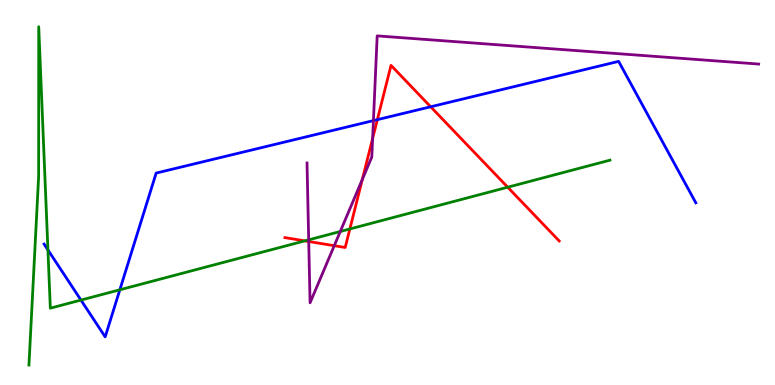[{'lines': ['blue', 'red'], 'intersections': [{'x': 4.87, 'y': 6.89}, {'x': 5.56, 'y': 7.23}]}, {'lines': ['green', 'red'], 'intersections': [{'x': 3.93, 'y': 3.74}, {'x': 4.51, 'y': 4.05}, {'x': 6.55, 'y': 5.14}]}, {'lines': ['purple', 'red'], 'intersections': [{'x': 3.98, 'y': 3.73}, {'x': 4.31, 'y': 3.62}, {'x': 4.68, 'y': 5.34}, {'x': 4.81, 'y': 6.4}]}, {'lines': ['blue', 'green'], 'intersections': [{'x': 0.618, 'y': 3.51}, {'x': 1.04, 'y': 2.21}, {'x': 1.55, 'y': 2.47}]}, {'lines': ['blue', 'purple'], 'intersections': [{'x': 4.82, 'y': 6.87}]}, {'lines': ['green', 'purple'], 'intersections': [{'x': 3.98, 'y': 3.77}, {'x': 4.39, 'y': 3.99}]}]